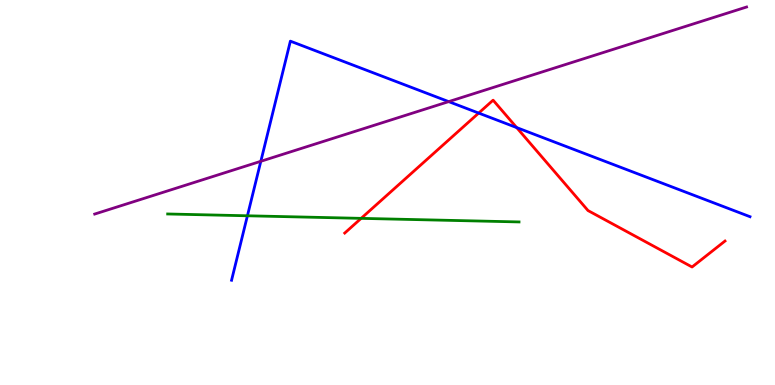[{'lines': ['blue', 'red'], 'intersections': [{'x': 6.18, 'y': 7.06}, {'x': 6.67, 'y': 6.69}]}, {'lines': ['green', 'red'], 'intersections': [{'x': 4.66, 'y': 4.33}]}, {'lines': ['purple', 'red'], 'intersections': []}, {'lines': ['blue', 'green'], 'intersections': [{'x': 3.19, 'y': 4.4}]}, {'lines': ['blue', 'purple'], 'intersections': [{'x': 3.37, 'y': 5.81}, {'x': 5.79, 'y': 7.36}]}, {'lines': ['green', 'purple'], 'intersections': []}]